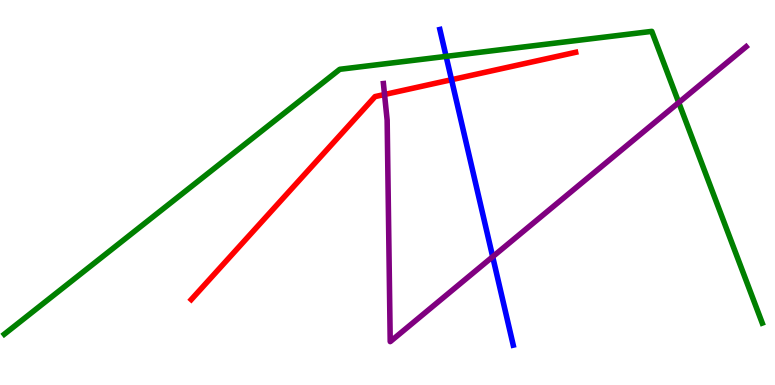[{'lines': ['blue', 'red'], 'intersections': [{'x': 5.83, 'y': 7.93}]}, {'lines': ['green', 'red'], 'intersections': []}, {'lines': ['purple', 'red'], 'intersections': [{'x': 4.96, 'y': 7.55}]}, {'lines': ['blue', 'green'], 'intersections': [{'x': 5.76, 'y': 8.54}]}, {'lines': ['blue', 'purple'], 'intersections': [{'x': 6.36, 'y': 3.33}]}, {'lines': ['green', 'purple'], 'intersections': [{'x': 8.76, 'y': 7.34}]}]